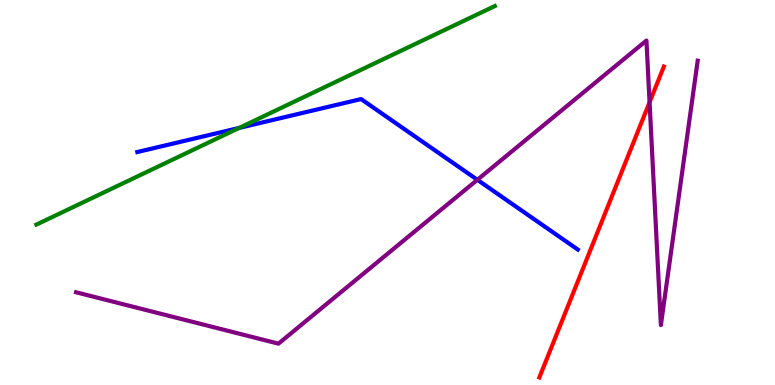[{'lines': ['blue', 'red'], 'intersections': []}, {'lines': ['green', 'red'], 'intersections': []}, {'lines': ['purple', 'red'], 'intersections': [{'x': 8.38, 'y': 7.34}]}, {'lines': ['blue', 'green'], 'intersections': [{'x': 3.09, 'y': 6.68}]}, {'lines': ['blue', 'purple'], 'intersections': [{'x': 6.16, 'y': 5.33}]}, {'lines': ['green', 'purple'], 'intersections': []}]